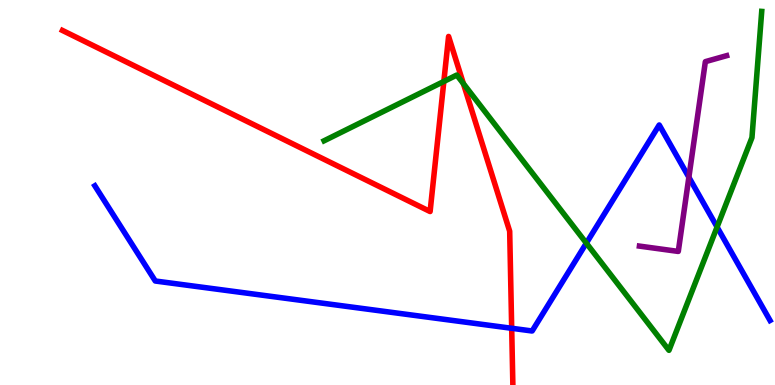[{'lines': ['blue', 'red'], 'intersections': [{'x': 6.6, 'y': 1.47}]}, {'lines': ['green', 'red'], 'intersections': [{'x': 5.73, 'y': 7.88}, {'x': 5.98, 'y': 7.83}]}, {'lines': ['purple', 'red'], 'intersections': []}, {'lines': ['blue', 'green'], 'intersections': [{'x': 7.57, 'y': 3.68}, {'x': 9.25, 'y': 4.1}]}, {'lines': ['blue', 'purple'], 'intersections': [{'x': 8.89, 'y': 5.4}]}, {'lines': ['green', 'purple'], 'intersections': []}]